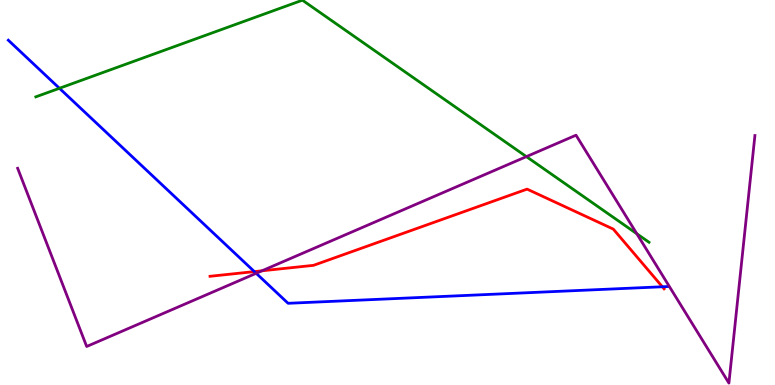[{'lines': ['blue', 'red'], 'intersections': [{'x': 3.28, 'y': 2.95}, {'x': 8.55, 'y': 2.55}]}, {'lines': ['green', 'red'], 'intersections': []}, {'lines': ['purple', 'red'], 'intersections': [{'x': 3.38, 'y': 2.97}]}, {'lines': ['blue', 'green'], 'intersections': [{'x': 0.767, 'y': 7.71}]}, {'lines': ['blue', 'purple'], 'intersections': [{'x': 3.31, 'y': 2.9}]}, {'lines': ['green', 'purple'], 'intersections': [{'x': 6.79, 'y': 5.93}, {'x': 8.22, 'y': 3.93}]}]